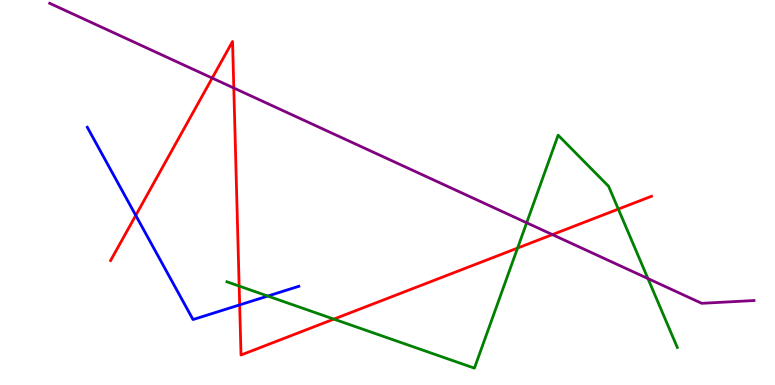[{'lines': ['blue', 'red'], 'intersections': [{'x': 1.75, 'y': 4.41}, {'x': 3.09, 'y': 2.08}]}, {'lines': ['green', 'red'], 'intersections': [{'x': 3.09, 'y': 2.57}, {'x': 4.31, 'y': 1.71}, {'x': 6.68, 'y': 3.56}, {'x': 7.98, 'y': 4.57}]}, {'lines': ['purple', 'red'], 'intersections': [{'x': 2.74, 'y': 7.97}, {'x': 3.02, 'y': 7.71}, {'x': 7.13, 'y': 3.91}]}, {'lines': ['blue', 'green'], 'intersections': [{'x': 3.46, 'y': 2.31}]}, {'lines': ['blue', 'purple'], 'intersections': []}, {'lines': ['green', 'purple'], 'intersections': [{'x': 6.8, 'y': 4.21}, {'x': 8.36, 'y': 2.76}]}]